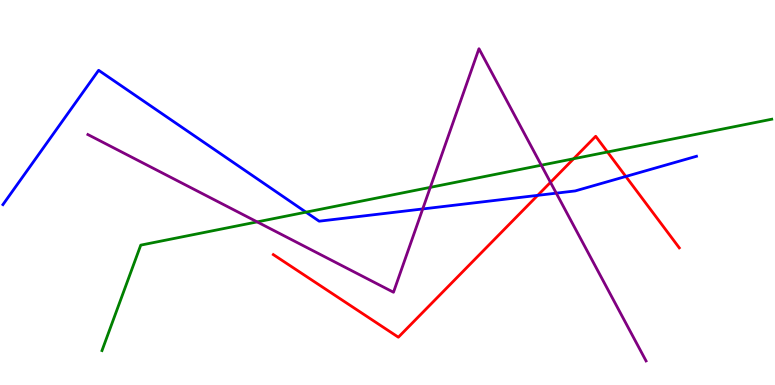[{'lines': ['blue', 'red'], 'intersections': [{'x': 6.94, 'y': 4.93}, {'x': 8.07, 'y': 5.42}]}, {'lines': ['green', 'red'], 'intersections': [{'x': 7.4, 'y': 5.88}, {'x': 7.84, 'y': 6.05}]}, {'lines': ['purple', 'red'], 'intersections': [{'x': 7.1, 'y': 5.26}]}, {'lines': ['blue', 'green'], 'intersections': [{'x': 3.95, 'y': 4.49}]}, {'lines': ['blue', 'purple'], 'intersections': [{'x': 5.45, 'y': 4.57}, {'x': 7.18, 'y': 4.98}]}, {'lines': ['green', 'purple'], 'intersections': [{'x': 3.32, 'y': 4.24}, {'x': 5.55, 'y': 5.13}, {'x': 6.98, 'y': 5.71}]}]